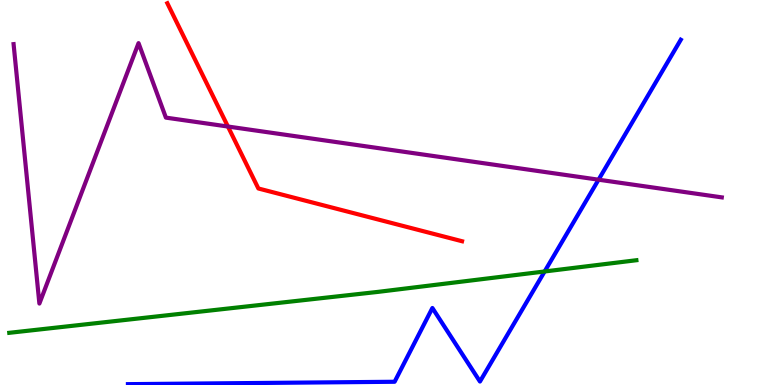[{'lines': ['blue', 'red'], 'intersections': []}, {'lines': ['green', 'red'], 'intersections': []}, {'lines': ['purple', 'red'], 'intersections': [{'x': 2.94, 'y': 6.71}]}, {'lines': ['blue', 'green'], 'intersections': [{'x': 7.03, 'y': 2.95}]}, {'lines': ['blue', 'purple'], 'intersections': [{'x': 7.72, 'y': 5.33}]}, {'lines': ['green', 'purple'], 'intersections': []}]